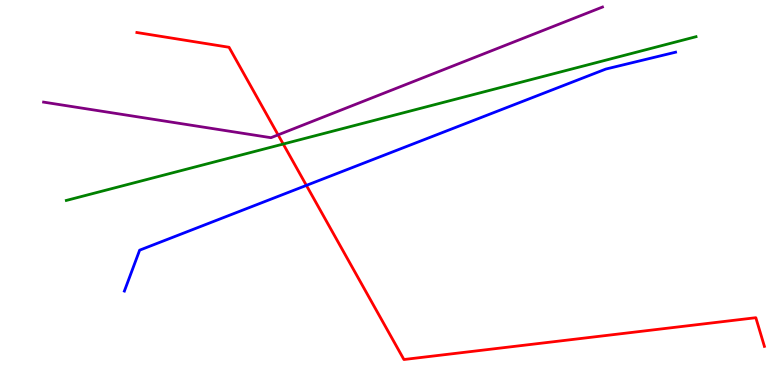[{'lines': ['blue', 'red'], 'intersections': [{'x': 3.95, 'y': 5.18}]}, {'lines': ['green', 'red'], 'intersections': [{'x': 3.65, 'y': 6.26}]}, {'lines': ['purple', 'red'], 'intersections': [{'x': 3.59, 'y': 6.5}]}, {'lines': ['blue', 'green'], 'intersections': []}, {'lines': ['blue', 'purple'], 'intersections': []}, {'lines': ['green', 'purple'], 'intersections': []}]